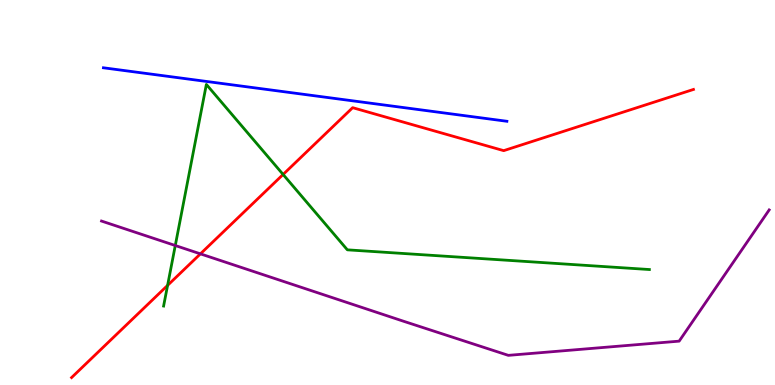[{'lines': ['blue', 'red'], 'intersections': []}, {'lines': ['green', 'red'], 'intersections': [{'x': 2.16, 'y': 2.59}, {'x': 3.65, 'y': 5.47}]}, {'lines': ['purple', 'red'], 'intersections': [{'x': 2.59, 'y': 3.41}]}, {'lines': ['blue', 'green'], 'intersections': []}, {'lines': ['blue', 'purple'], 'intersections': []}, {'lines': ['green', 'purple'], 'intersections': [{'x': 2.26, 'y': 3.62}]}]